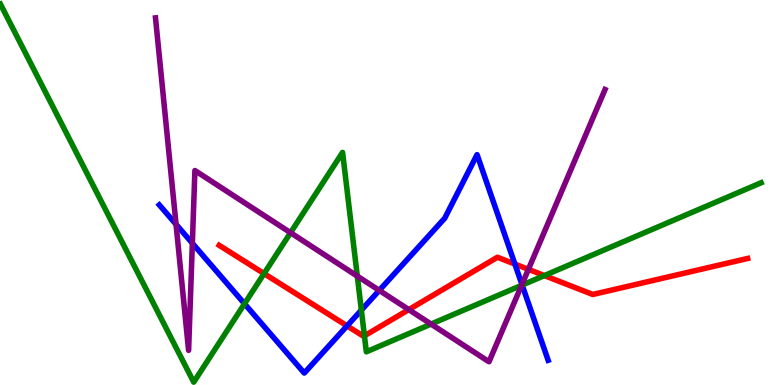[{'lines': ['blue', 'red'], 'intersections': [{'x': 4.48, 'y': 1.54}, {'x': 6.64, 'y': 3.14}]}, {'lines': ['green', 'red'], 'intersections': [{'x': 3.41, 'y': 2.89}, {'x': 4.7, 'y': 1.28}, {'x': 7.02, 'y': 2.84}]}, {'lines': ['purple', 'red'], 'intersections': [{'x': 5.27, 'y': 1.96}, {'x': 6.82, 'y': 3.0}]}, {'lines': ['blue', 'green'], 'intersections': [{'x': 3.16, 'y': 2.11}, {'x': 4.66, 'y': 1.94}, {'x': 6.74, 'y': 2.6}]}, {'lines': ['blue', 'purple'], 'intersections': [{'x': 2.27, 'y': 4.17}, {'x': 2.48, 'y': 3.68}, {'x': 4.89, 'y': 2.46}, {'x': 6.73, 'y': 2.61}]}, {'lines': ['green', 'purple'], 'intersections': [{'x': 3.75, 'y': 3.96}, {'x': 4.61, 'y': 2.83}, {'x': 5.56, 'y': 1.58}, {'x': 6.73, 'y': 2.59}]}]